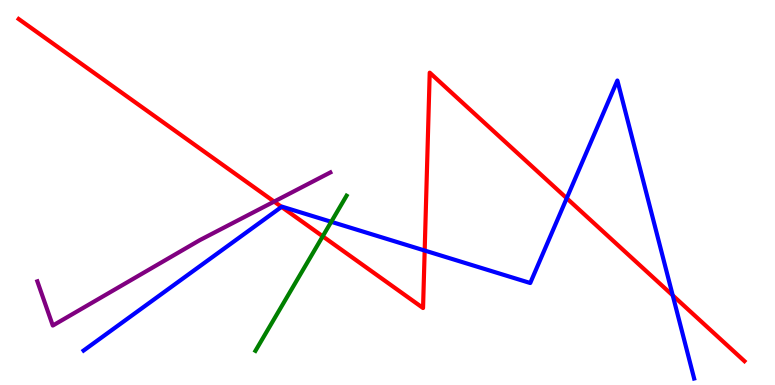[{'lines': ['blue', 'red'], 'intersections': [{'x': 3.63, 'y': 4.63}, {'x': 5.48, 'y': 3.49}, {'x': 7.31, 'y': 4.85}, {'x': 8.68, 'y': 2.33}]}, {'lines': ['green', 'red'], 'intersections': [{'x': 4.16, 'y': 3.86}]}, {'lines': ['purple', 'red'], 'intersections': [{'x': 3.54, 'y': 4.76}]}, {'lines': ['blue', 'green'], 'intersections': [{'x': 4.27, 'y': 4.24}]}, {'lines': ['blue', 'purple'], 'intersections': []}, {'lines': ['green', 'purple'], 'intersections': []}]